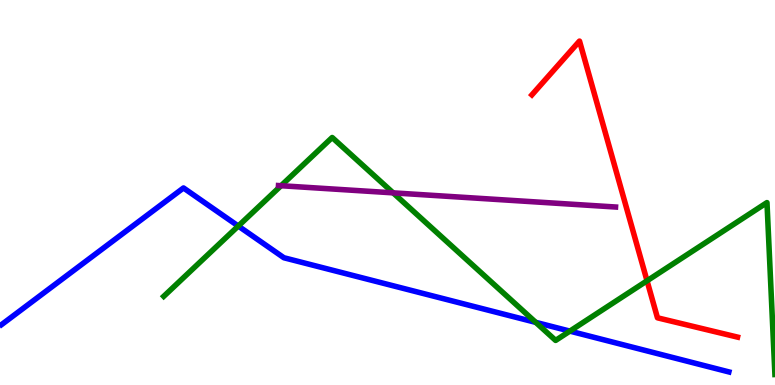[{'lines': ['blue', 'red'], 'intersections': []}, {'lines': ['green', 'red'], 'intersections': [{'x': 8.35, 'y': 2.71}]}, {'lines': ['purple', 'red'], 'intersections': []}, {'lines': ['blue', 'green'], 'intersections': [{'x': 3.07, 'y': 4.13}, {'x': 6.91, 'y': 1.63}, {'x': 7.35, 'y': 1.4}]}, {'lines': ['blue', 'purple'], 'intersections': []}, {'lines': ['green', 'purple'], 'intersections': [{'x': 3.63, 'y': 5.18}, {'x': 5.07, 'y': 4.99}]}]